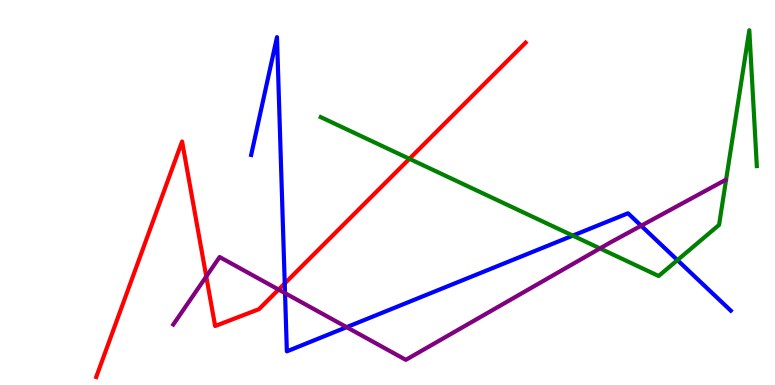[{'lines': ['blue', 'red'], 'intersections': [{'x': 3.67, 'y': 2.64}]}, {'lines': ['green', 'red'], 'intersections': [{'x': 5.28, 'y': 5.88}]}, {'lines': ['purple', 'red'], 'intersections': [{'x': 2.66, 'y': 2.82}, {'x': 3.59, 'y': 2.48}]}, {'lines': ['blue', 'green'], 'intersections': [{'x': 7.39, 'y': 3.88}, {'x': 8.74, 'y': 3.24}]}, {'lines': ['blue', 'purple'], 'intersections': [{'x': 3.68, 'y': 2.39}, {'x': 4.47, 'y': 1.5}, {'x': 8.27, 'y': 4.14}]}, {'lines': ['green', 'purple'], 'intersections': [{'x': 7.74, 'y': 3.55}]}]